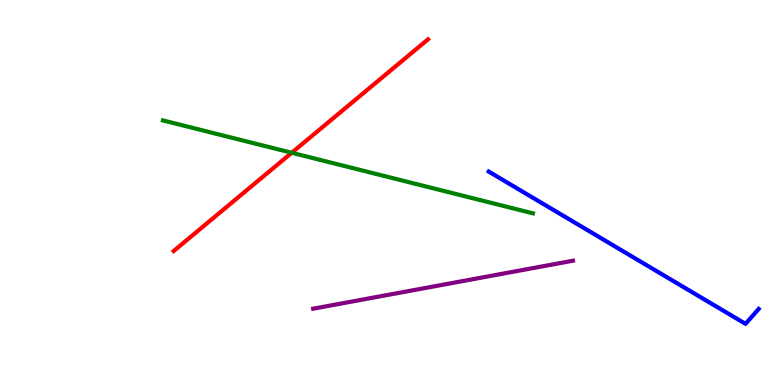[{'lines': ['blue', 'red'], 'intersections': []}, {'lines': ['green', 'red'], 'intersections': [{'x': 3.76, 'y': 6.03}]}, {'lines': ['purple', 'red'], 'intersections': []}, {'lines': ['blue', 'green'], 'intersections': []}, {'lines': ['blue', 'purple'], 'intersections': []}, {'lines': ['green', 'purple'], 'intersections': []}]